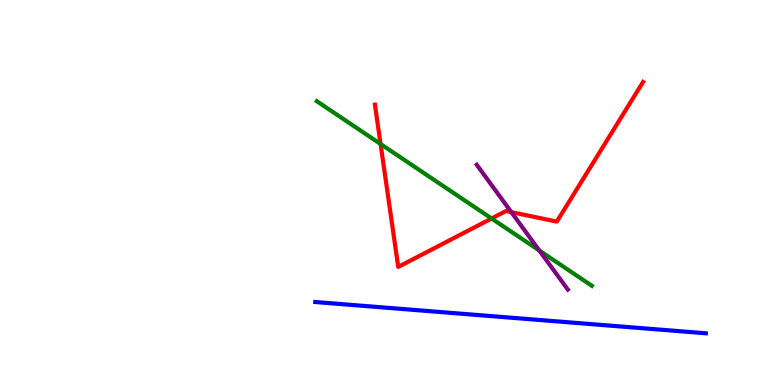[{'lines': ['blue', 'red'], 'intersections': []}, {'lines': ['green', 'red'], 'intersections': [{'x': 4.91, 'y': 6.26}, {'x': 6.34, 'y': 4.32}]}, {'lines': ['purple', 'red'], 'intersections': [{'x': 6.6, 'y': 4.49}]}, {'lines': ['blue', 'green'], 'intersections': []}, {'lines': ['blue', 'purple'], 'intersections': []}, {'lines': ['green', 'purple'], 'intersections': [{'x': 6.96, 'y': 3.49}]}]